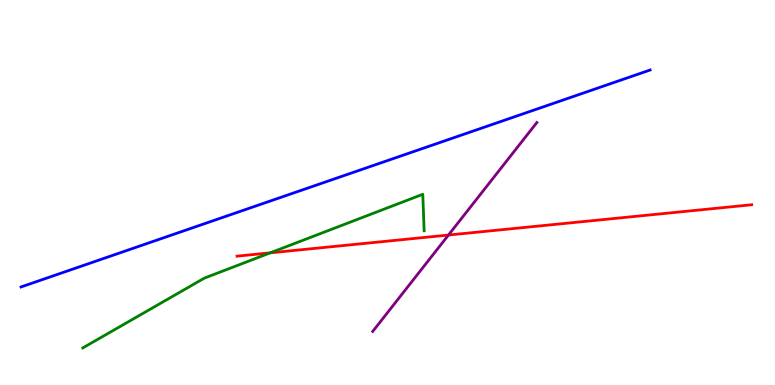[{'lines': ['blue', 'red'], 'intersections': []}, {'lines': ['green', 'red'], 'intersections': [{'x': 3.49, 'y': 3.43}]}, {'lines': ['purple', 'red'], 'intersections': [{'x': 5.79, 'y': 3.9}]}, {'lines': ['blue', 'green'], 'intersections': []}, {'lines': ['blue', 'purple'], 'intersections': []}, {'lines': ['green', 'purple'], 'intersections': []}]